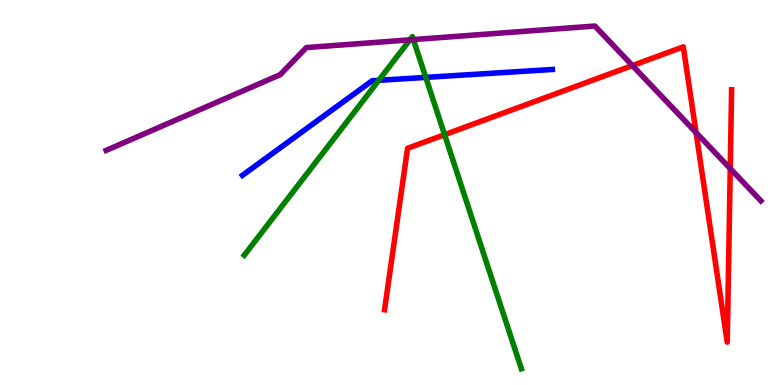[{'lines': ['blue', 'red'], 'intersections': []}, {'lines': ['green', 'red'], 'intersections': [{'x': 5.74, 'y': 6.5}]}, {'lines': ['purple', 'red'], 'intersections': [{'x': 8.16, 'y': 8.3}, {'x': 8.98, 'y': 6.56}, {'x': 9.42, 'y': 5.62}]}, {'lines': ['blue', 'green'], 'intersections': [{'x': 4.89, 'y': 7.91}, {'x': 5.49, 'y': 7.99}]}, {'lines': ['blue', 'purple'], 'intersections': []}, {'lines': ['green', 'purple'], 'intersections': [{'x': 5.29, 'y': 8.96}, {'x': 5.33, 'y': 8.97}]}]